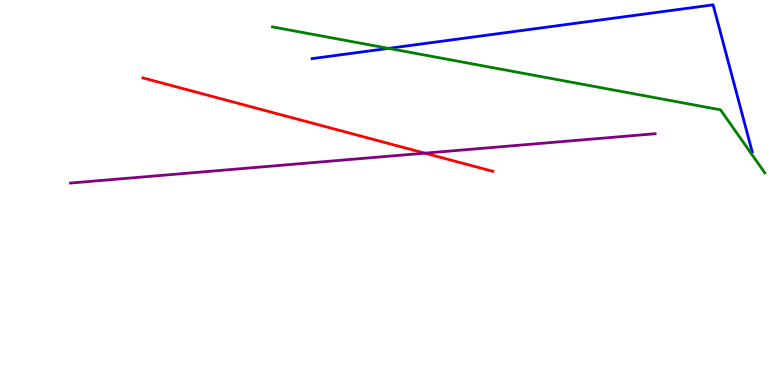[{'lines': ['blue', 'red'], 'intersections': []}, {'lines': ['green', 'red'], 'intersections': []}, {'lines': ['purple', 'red'], 'intersections': [{'x': 5.48, 'y': 6.02}]}, {'lines': ['blue', 'green'], 'intersections': [{'x': 5.01, 'y': 8.74}]}, {'lines': ['blue', 'purple'], 'intersections': []}, {'lines': ['green', 'purple'], 'intersections': []}]